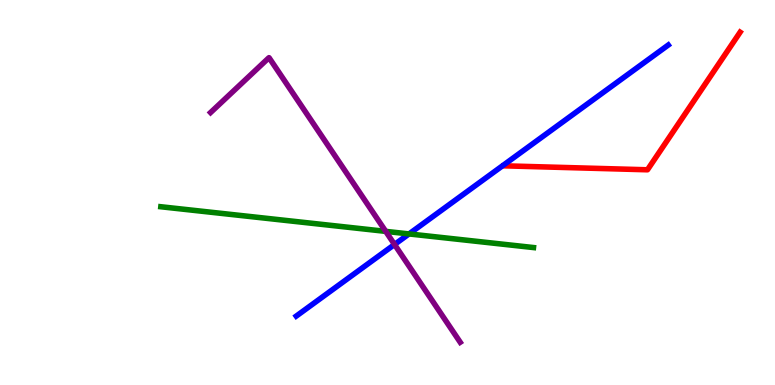[{'lines': ['blue', 'red'], 'intersections': []}, {'lines': ['green', 'red'], 'intersections': []}, {'lines': ['purple', 'red'], 'intersections': []}, {'lines': ['blue', 'green'], 'intersections': [{'x': 5.28, 'y': 3.92}]}, {'lines': ['blue', 'purple'], 'intersections': [{'x': 5.09, 'y': 3.65}]}, {'lines': ['green', 'purple'], 'intersections': [{'x': 4.98, 'y': 3.99}]}]